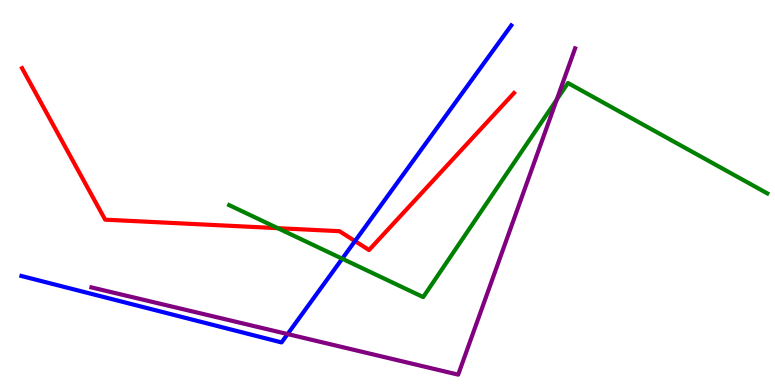[{'lines': ['blue', 'red'], 'intersections': [{'x': 4.58, 'y': 3.74}]}, {'lines': ['green', 'red'], 'intersections': [{'x': 3.58, 'y': 4.07}]}, {'lines': ['purple', 'red'], 'intersections': []}, {'lines': ['blue', 'green'], 'intersections': [{'x': 4.42, 'y': 3.28}]}, {'lines': ['blue', 'purple'], 'intersections': [{'x': 3.71, 'y': 1.32}]}, {'lines': ['green', 'purple'], 'intersections': [{'x': 7.18, 'y': 7.41}]}]